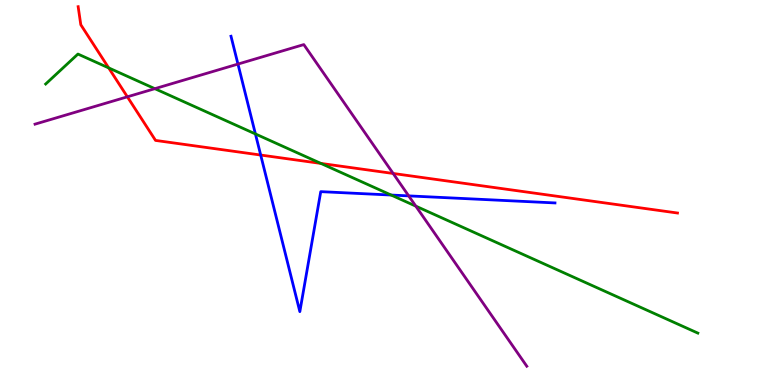[{'lines': ['blue', 'red'], 'intersections': [{'x': 3.36, 'y': 5.97}]}, {'lines': ['green', 'red'], 'intersections': [{'x': 1.4, 'y': 8.24}, {'x': 4.14, 'y': 5.76}]}, {'lines': ['purple', 'red'], 'intersections': [{'x': 1.64, 'y': 7.49}, {'x': 5.07, 'y': 5.49}]}, {'lines': ['blue', 'green'], 'intersections': [{'x': 3.3, 'y': 6.52}, {'x': 5.05, 'y': 4.93}]}, {'lines': ['blue', 'purple'], 'intersections': [{'x': 3.07, 'y': 8.34}, {'x': 5.27, 'y': 4.91}]}, {'lines': ['green', 'purple'], 'intersections': [{'x': 2.0, 'y': 7.7}, {'x': 5.37, 'y': 4.65}]}]